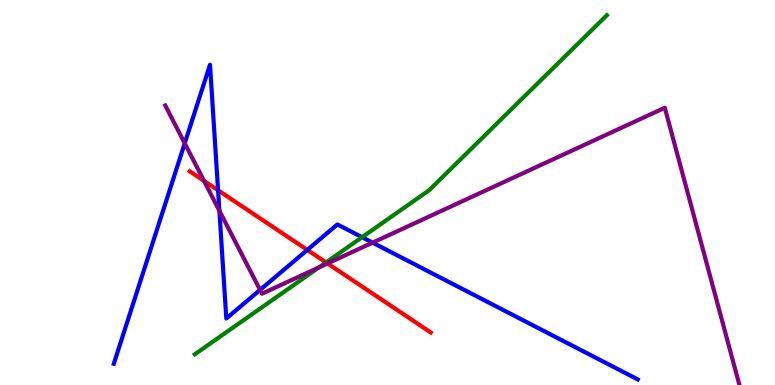[{'lines': ['blue', 'red'], 'intersections': [{'x': 2.81, 'y': 5.06}, {'x': 3.97, 'y': 3.51}]}, {'lines': ['green', 'red'], 'intersections': [{'x': 4.21, 'y': 3.18}]}, {'lines': ['purple', 'red'], 'intersections': [{'x': 2.63, 'y': 5.3}, {'x': 4.23, 'y': 3.16}]}, {'lines': ['blue', 'green'], 'intersections': [{'x': 4.67, 'y': 3.84}]}, {'lines': ['blue', 'purple'], 'intersections': [{'x': 2.38, 'y': 6.28}, {'x': 2.83, 'y': 4.52}, {'x': 3.36, 'y': 2.47}, {'x': 4.81, 'y': 3.7}]}, {'lines': ['green', 'purple'], 'intersections': [{'x': 4.12, 'y': 3.05}]}]